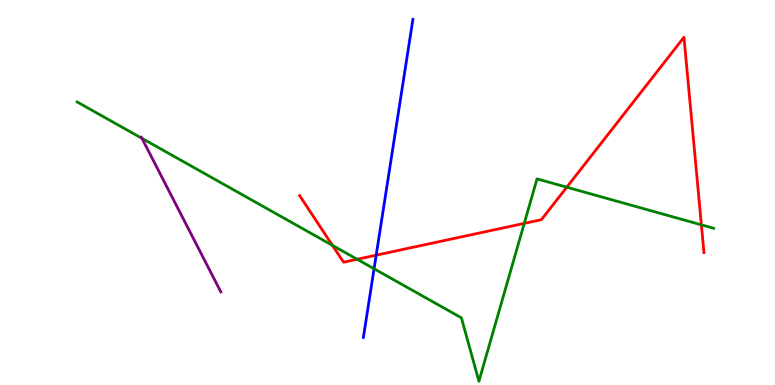[{'lines': ['blue', 'red'], 'intersections': [{'x': 4.85, 'y': 3.37}]}, {'lines': ['green', 'red'], 'intersections': [{'x': 4.29, 'y': 3.63}, {'x': 4.61, 'y': 3.27}, {'x': 6.76, 'y': 4.2}, {'x': 7.31, 'y': 5.14}, {'x': 9.05, 'y': 4.16}]}, {'lines': ['purple', 'red'], 'intersections': []}, {'lines': ['blue', 'green'], 'intersections': [{'x': 4.83, 'y': 3.02}]}, {'lines': ['blue', 'purple'], 'intersections': []}, {'lines': ['green', 'purple'], 'intersections': [{'x': 1.83, 'y': 6.41}]}]